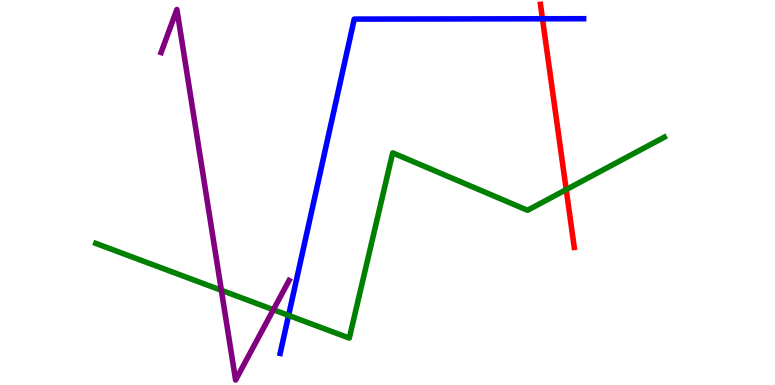[{'lines': ['blue', 'red'], 'intersections': [{'x': 7.0, 'y': 9.51}]}, {'lines': ['green', 'red'], 'intersections': [{'x': 7.31, 'y': 5.08}]}, {'lines': ['purple', 'red'], 'intersections': []}, {'lines': ['blue', 'green'], 'intersections': [{'x': 3.72, 'y': 1.81}]}, {'lines': ['blue', 'purple'], 'intersections': []}, {'lines': ['green', 'purple'], 'intersections': [{'x': 2.86, 'y': 2.46}, {'x': 3.53, 'y': 1.96}]}]